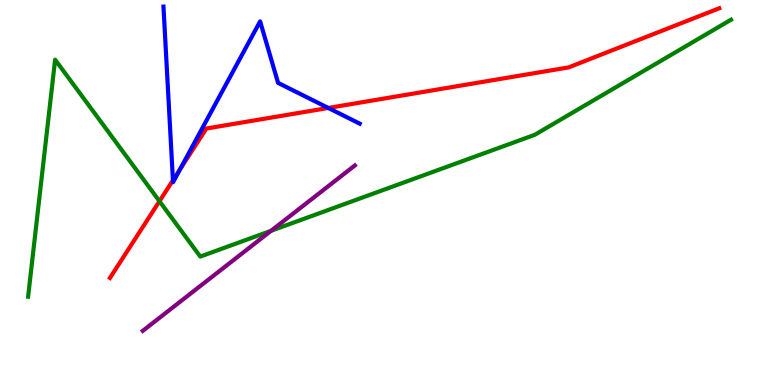[{'lines': ['blue', 'red'], 'intersections': [{'x': 2.23, 'y': 5.32}, {'x': 2.32, 'y': 5.6}, {'x': 4.24, 'y': 7.2}]}, {'lines': ['green', 'red'], 'intersections': [{'x': 2.06, 'y': 4.77}]}, {'lines': ['purple', 'red'], 'intersections': []}, {'lines': ['blue', 'green'], 'intersections': []}, {'lines': ['blue', 'purple'], 'intersections': []}, {'lines': ['green', 'purple'], 'intersections': [{'x': 3.5, 'y': 4.0}]}]